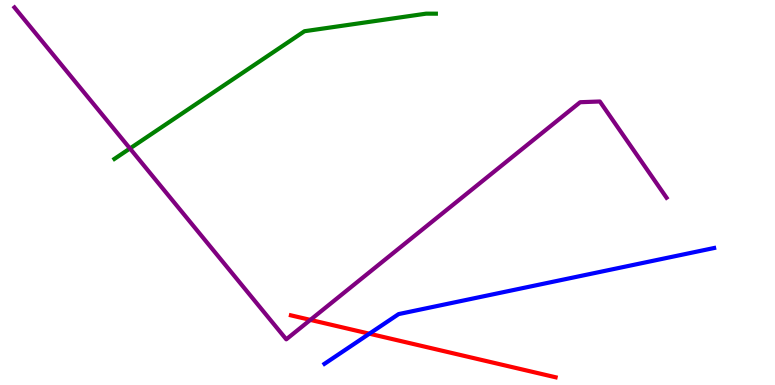[{'lines': ['blue', 'red'], 'intersections': [{'x': 4.77, 'y': 1.33}]}, {'lines': ['green', 'red'], 'intersections': []}, {'lines': ['purple', 'red'], 'intersections': [{'x': 4.0, 'y': 1.69}]}, {'lines': ['blue', 'green'], 'intersections': []}, {'lines': ['blue', 'purple'], 'intersections': []}, {'lines': ['green', 'purple'], 'intersections': [{'x': 1.68, 'y': 6.14}]}]